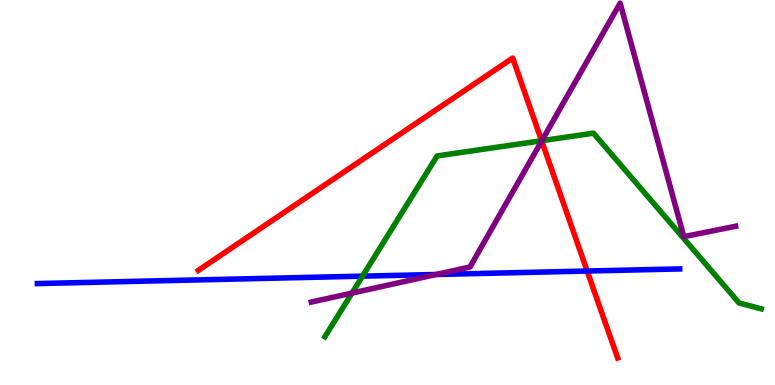[{'lines': ['blue', 'red'], 'intersections': [{'x': 7.58, 'y': 2.96}]}, {'lines': ['green', 'red'], 'intersections': [{'x': 6.99, 'y': 6.34}]}, {'lines': ['purple', 'red'], 'intersections': [{'x': 6.99, 'y': 6.34}]}, {'lines': ['blue', 'green'], 'intersections': [{'x': 4.68, 'y': 2.83}]}, {'lines': ['blue', 'purple'], 'intersections': [{'x': 5.63, 'y': 2.87}]}, {'lines': ['green', 'purple'], 'intersections': [{'x': 4.54, 'y': 2.39}, {'x': 6.99, 'y': 6.35}]}]